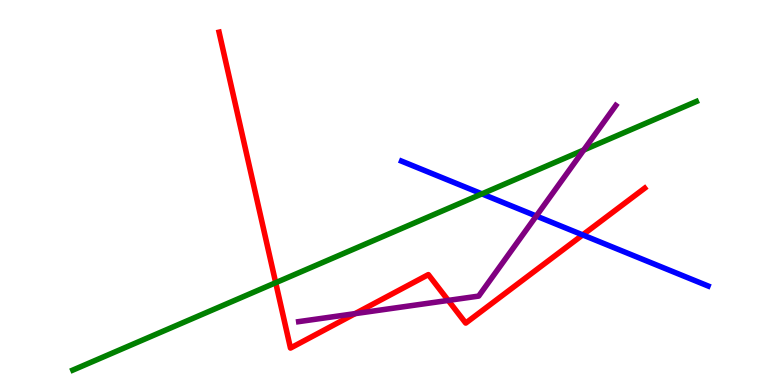[{'lines': ['blue', 'red'], 'intersections': [{'x': 7.52, 'y': 3.9}]}, {'lines': ['green', 'red'], 'intersections': [{'x': 3.56, 'y': 2.66}]}, {'lines': ['purple', 'red'], 'intersections': [{'x': 4.58, 'y': 1.85}, {'x': 5.78, 'y': 2.2}]}, {'lines': ['blue', 'green'], 'intersections': [{'x': 6.22, 'y': 4.96}]}, {'lines': ['blue', 'purple'], 'intersections': [{'x': 6.92, 'y': 4.39}]}, {'lines': ['green', 'purple'], 'intersections': [{'x': 7.53, 'y': 6.1}]}]